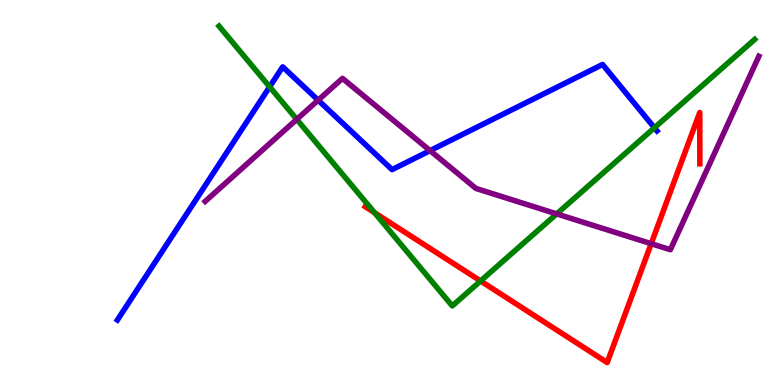[{'lines': ['blue', 'red'], 'intersections': []}, {'lines': ['green', 'red'], 'intersections': [{'x': 4.83, 'y': 4.48}, {'x': 6.2, 'y': 2.7}]}, {'lines': ['purple', 'red'], 'intersections': [{'x': 8.4, 'y': 3.67}]}, {'lines': ['blue', 'green'], 'intersections': [{'x': 3.48, 'y': 7.74}, {'x': 8.44, 'y': 6.68}]}, {'lines': ['blue', 'purple'], 'intersections': [{'x': 4.11, 'y': 7.4}, {'x': 5.55, 'y': 6.09}]}, {'lines': ['green', 'purple'], 'intersections': [{'x': 3.83, 'y': 6.9}, {'x': 7.18, 'y': 4.44}]}]